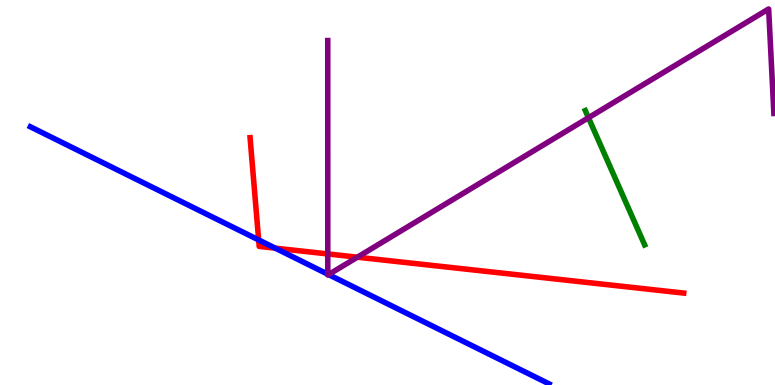[{'lines': ['blue', 'red'], 'intersections': [{'x': 3.34, 'y': 3.77}, {'x': 3.55, 'y': 3.55}]}, {'lines': ['green', 'red'], 'intersections': []}, {'lines': ['purple', 'red'], 'intersections': [{'x': 4.23, 'y': 3.4}, {'x': 4.61, 'y': 3.32}]}, {'lines': ['blue', 'green'], 'intersections': []}, {'lines': ['blue', 'purple'], 'intersections': [{'x': 4.23, 'y': 2.88}, {'x': 4.24, 'y': 2.87}]}, {'lines': ['green', 'purple'], 'intersections': [{'x': 7.59, 'y': 6.94}]}]